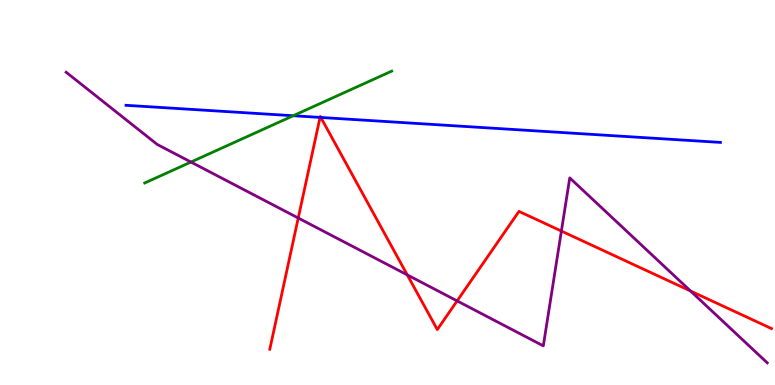[{'lines': ['blue', 'red'], 'intersections': [{'x': 4.13, 'y': 6.95}, {'x': 4.14, 'y': 6.95}]}, {'lines': ['green', 'red'], 'intersections': []}, {'lines': ['purple', 'red'], 'intersections': [{'x': 3.85, 'y': 4.34}, {'x': 5.26, 'y': 2.86}, {'x': 5.9, 'y': 2.18}, {'x': 7.24, 'y': 4.0}, {'x': 8.91, 'y': 2.44}]}, {'lines': ['blue', 'green'], 'intersections': [{'x': 3.78, 'y': 6.99}]}, {'lines': ['blue', 'purple'], 'intersections': []}, {'lines': ['green', 'purple'], 'intersections': [{'x': 2.46, 'y': 5.79}]}]